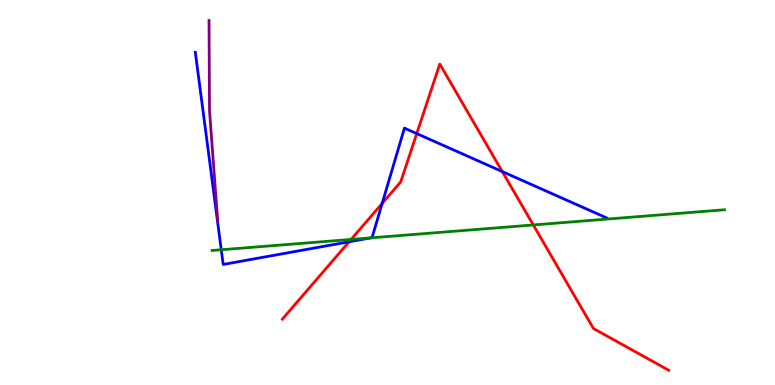[{'lines': ['blue', 'red'], 'intersections': [{'x': 4.5, 'y': 3.72}, {'x': 4.93, 'y': 4.72}, {'x': 5.38, 'y': 6.53}, {'x': 6.48, 'y': 5.54}]}, {'lines': ['green', 'red'], 'intersections': [{'x': 4.53, 'y': 3.78}, {'x': 6.88, 'y': 4.16}]}, {'lines': ['purple', 'red'], 'intersections': []}, {'lines': ['blue', 'green'], 'intersections': [{'x': 2.85, 'y': 3.51}, {'x': 4.79, 'y': 3.82}]}, {'lines': ['blue', 'purple'], 'intersections': []}, {'lines': ['green', 'purple'], 'intersections': []}]